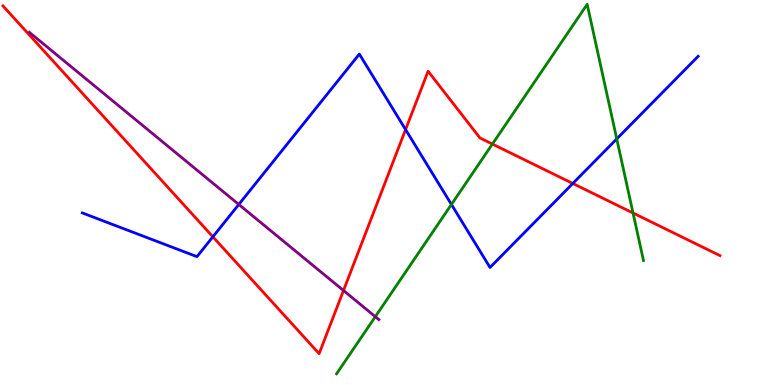[{'lines': ['blue', 'red'], 'intersections': [{'x': 2.75, 'y': 3.85}, {'x': 5.23, 'y': 6.63}, {'x': 7.39, 'y': 5.23}]}, {'lines': ['green', 'red'], 'intersections': [{'x': 6.35, 'y': 6.26}, {'x': 8.17, 'y': 4.47}]}, {'lines': ['purple', 'red'], 'intersections': [{'x': 4.43, 'y': 2.45}]}, {'lines': ['blue', 'green'], 'intersections': [{'x': 5.82, 'y': 4.69}, {'x': 7.96, 'y': 6.39}]}, {'lines': ['blue', 'purple'], 'intersections': [{'x': 3.08, 'y': 4.69}]}, {'lines': ['green', 'purple'], 'intersections': [{'x': 4.84, 'y': 1.77}]}]